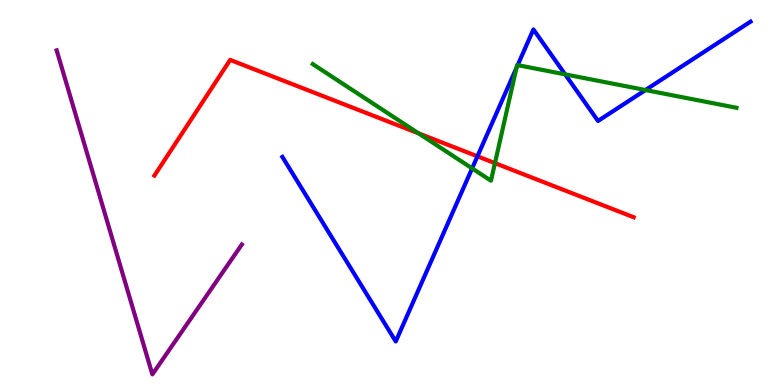[{'lines': ['blue', 'red'], 'intersections': [{'x': 6.16, 'y': 5.94}]}, {'lines': ['green', 'red'], 'intersections': [{'x': 5.4, 'y': 6.53}, {'x': 6.39, 'y': 5.76}]}, {'lines': ['purple', 'red'], 'intersections': []}, {'lines': ['blue', 'green'], 'intersections': [{'x': 6.09, 'y': 5.63}, {'x': 6.66, 'y': 8.24}, {'x': 6.68, 'y': 8.31}, {'x': 7.29, 'y': 8.07}, {'x': 8.33, 'y': 7.66}]}, {'lines': ['blue', 'purple'], 'intersections': []}, {'lines': ['green', 'purple'], 'intersections': []}]